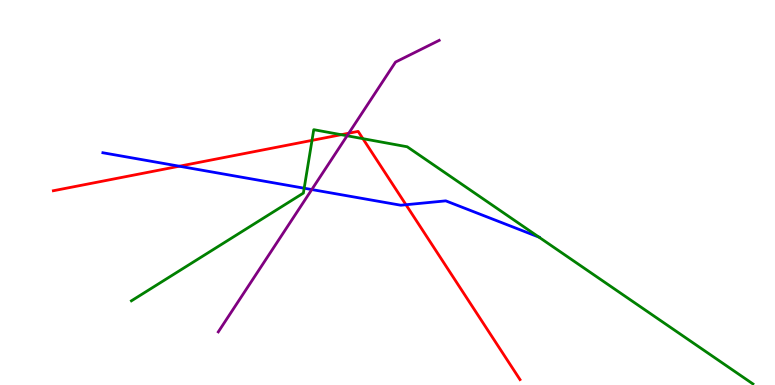[{'lines': ['blue', 'red'], 'intersections': [{'x': 2.31, 'y': 5.68}, {'x': 5.24, 'y': 4.68}]}, {'lines': ['green', 'red'], 'intersections': [{'x': 4.03, 'y': 6.35}, {'x': 4.4, 'y': 6.5}, {'x': 4.68, 'y': 6.4}]}, {'lines': ['purple', 'red'], 'intersections': [{'x': 4.5, 'y': 6.54}]}, {'lines': ['blue', 'green'], 'intersections': [{'x': 3.93, 'y': 5.11}, {'x': 6.95, 'y': 3.84}]}, {'lines': ['blue', 'purple'], 'intersections': [{'x': 4.02, 'y': 5.08}]}, {'lines': ['green', 'purple'], 'intersections': [{'x': 4.48, 'y': 6.47}]}]